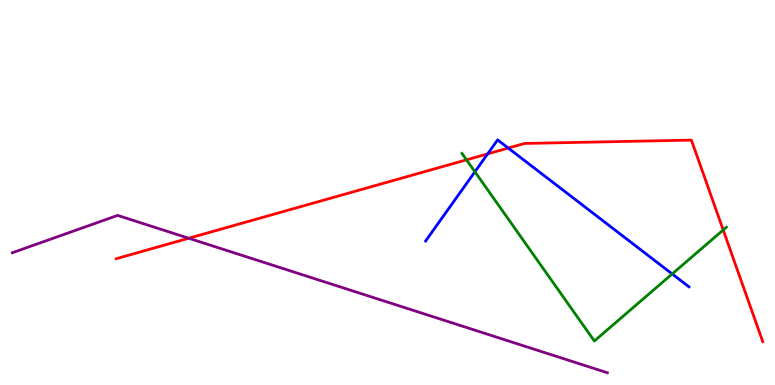[{'lines': ['blue', 'red'], 'intersections': [{'x': 6.29, 'y': 6.0}, {'x': 6.56, 'y': 6.15}]}, {'lines': ['green', 'red'], 'intersections': [{'x': 6.02, 'y': 5.85}, {'x': 9.33, 'y': 4.03}]}, {'lines': ['purple', 'red'], 'intersections': [{'x': 2.44, 'y': 3.81}]}, {'lines': ['blue', 'green'], 'intersections': [{'x': 6.13, 'y': 5.54}, {'x': 8.67, 'y': 2.88}]}, {'lines': ['blue', 'purple'], 'intersections': []}, {'lines': ['green', 'purple'], 'intersections': []}]